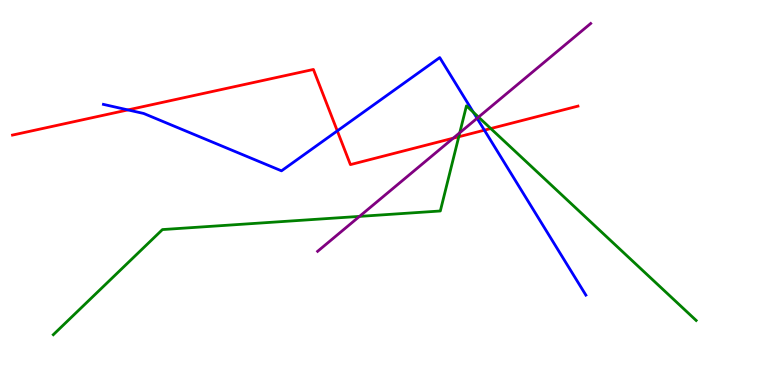[{'lines': ['blue', 'red'], 'intersections': [{'x': 1.65, 'y': 7.15}, {'x': 4.35, 'y': 6.6}, {'x': 6.25, 'y': 6.62}]}, {'lines': ['green', 'red'], 'intersections': [{'x': 5.92, 'y': 6.45}, {'x': 6.33, 'y': 6.66}]}, {'lines': ['purple', 'red'], 'intersections': [{'x': 5.85, 'y': 6.41}]}, {'lines': ['blue', 'green'], 'intersections': [{'x': 6.11, 'y': 7.08}]}, {'lines': ['blue', 'purple'], 'intersections': [{'x': 6.16, 'y': 6.93}]}, {'lines': ['green', 'purple'], 'intersections': [{'x': 4.64, 'y': 4.38}, {'x': 5.93, 'y': 6.55}, {'x': 6.17, 'y': 6.96}]}]